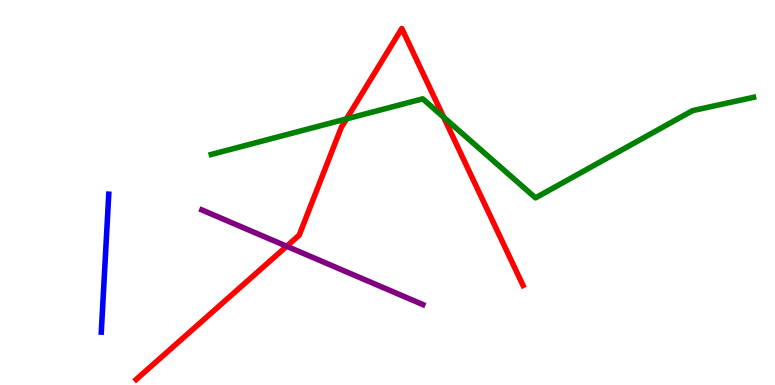[{'lines': ['blue', 'red'], 'intersections': []}, {'lines': ['green', 'red'], 'intersections': [{'x': 4.47, 'y': 6.91}, {'x': 5.72, 'y': 6.96}]}, {'lines': ['purple', 'red'], 'intersections': [{'x': 3.7, 'y': 3.6}]}, {'lines': ['blue', 'green'], 'intersections': []}, {'lines': ['blue', 'purple'], 'intersections': []}, {'lines': ['green', 'purple'], 'intersections': []}]